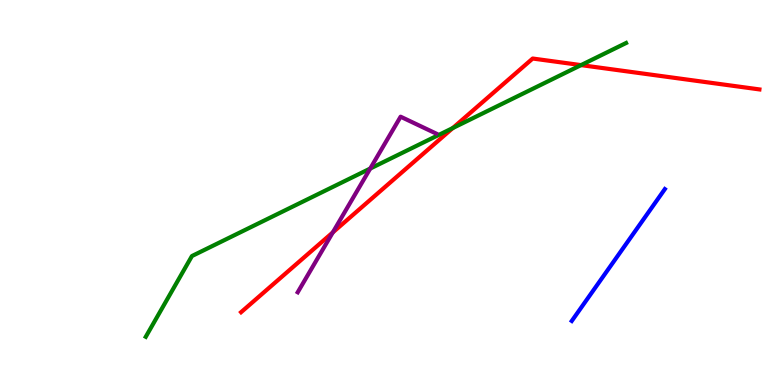[{'lines': ['blue', 'red'], 'intersections': []}, {'lines': ['green', 'red'], 'intersections': [{'x': 5.84, 'y': 6.67}, {'x': 7.5, 'y': 8.31}]}, {'lines': ['purple', 'red'], 'intersections': [{'x': 4.29, 'y': 3.96}]}, {'lines': ['blue', 'green'], 'intersections': []}, {'lines': ['blue', 'purple'], 'intersections': []}, {'lines': ['green', 'purple'], 'intersections': [{'x': 4.78, 'y': 5.62}]}]